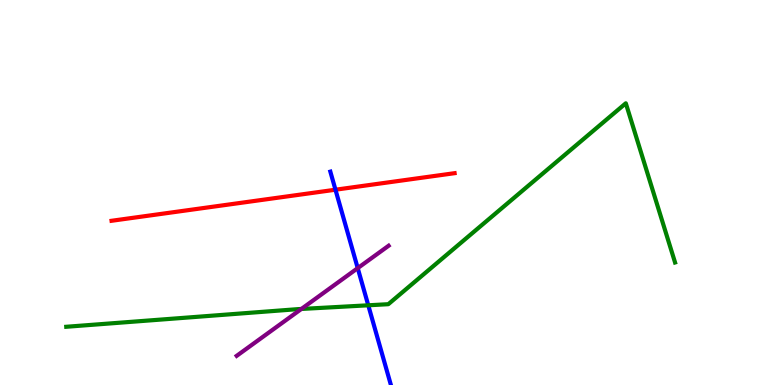[{'lines': ['blue', 'red'], 'intersections': [{'x': 4.33, 'y': 5.07}]}, {'lines': ['green', 'red'], 'intersections': []}, {'lines': ['purple', 'red'], 'intersections': []}, {'lines': ['blue', 'green'], 'intersections': [{'x': 4.75, 'y': 2.07}]}, {'lines': ['blue', 'purple'], 'intersections': [{'x': 4.62, 'y': 3.04}]}, {'lines': ['green', 'purple'], 'intersections': [{'x': 3.89, 'y': 1.98}]}]